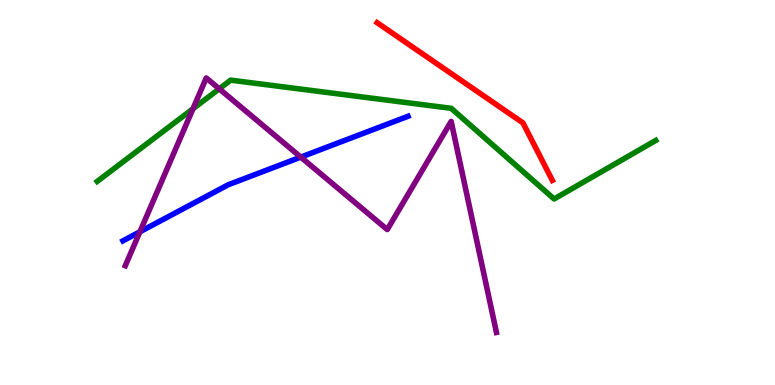[{'lines': ['blue', 'red'], 'intersections': []}, {'lines': ['green', 'red'], 'intersections': []}, {'lines': ['purple', 'red'], 'intersections': []}, {'lines': ['blue', 'green'], 'intersections': []}, {'lines': ['blue', 'purple'], 'intersections': [{'x': 1.81, 'y': 3.98}, {'x': 3.88, 'y': 5.92}]}, {'lines': ['green', 'purple'], 'intersections': [{'x': 2.49, 'y': 7.18}, {'x': 2.83, 'y': 7.69}]}]